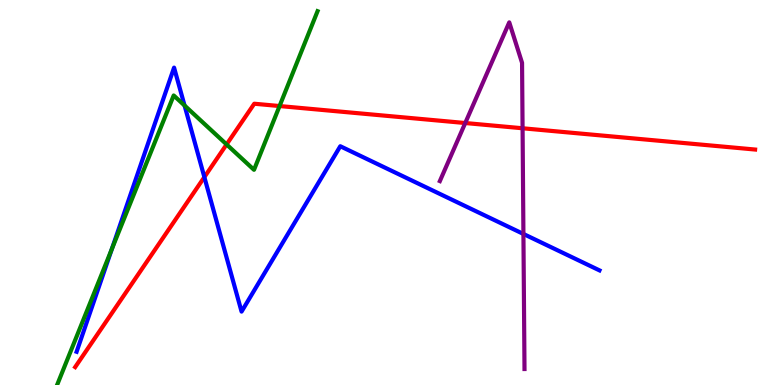[{'lines': ['blue', 'red'], 'intersections': [{'x': 2.64, 'y': 5.4}]}, {'lines': ['green', 'red'], 'intersections': [{'x': 2.92, 'y': 6.25}, {'x': 3.61, 'y': 7.25}]}, {'lines': ['purple', 'red'], 'intersections': [{'x': 6.0, 'y': 6.8}, {'x': 6.74, 'y': 6.67}]}, {'lines': ['blue', 'green'], 'intersections': [{'x': 1.44, 'y': 3.53}, {'x': 2.38, 'y': 7.26}]}, {'lines': ['blue', 'purple'], 'intersections': [{'x': 6.75, 'y': 3.92}]}, {'lines': ['green', 'purple'], 'intersections': []}]